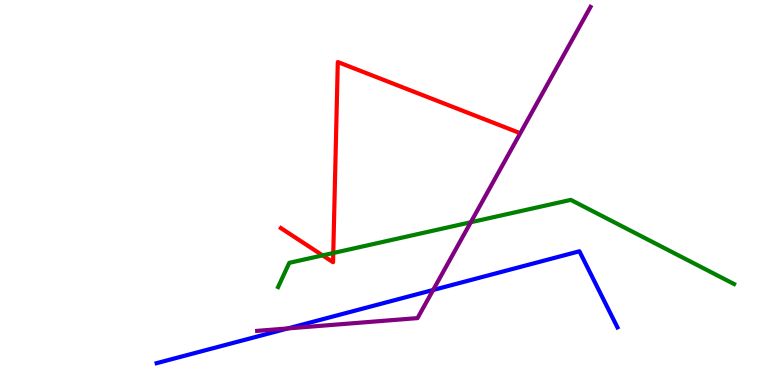[{'lines': ['blue', 'red'], 'intersections': []}, {'lines': ['green', 'red'], 'intersections': [{'x': 4.16, 'y': 3.37}, {'x': 4.3, 'y': 3.43}]}, {'lines': ['purple', 'red'], 'intersections': []}, {'lines': ['blue', 'green'], 'intersections': []}, {'lines': ['blue', 'purple'], 'intersections': [{'x': 3.71, 'y': 1.47}, {'x': 5.59, 'y': 2.47}]}, {'lines': ['green', 'purple'], 'intersections': [{'x': 6.07, 'y': 4.23}]}]